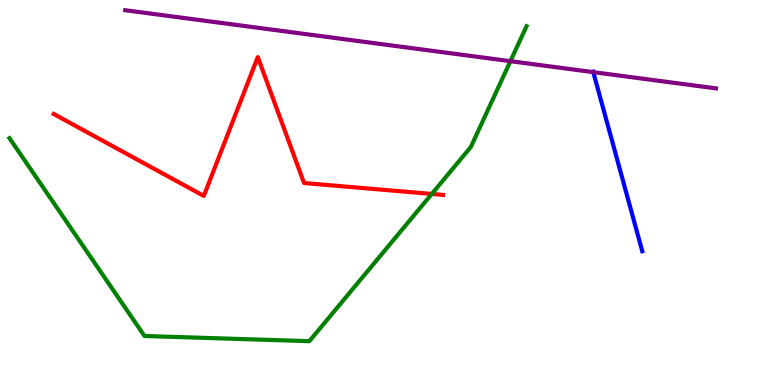[{'lines': ['blue', 'red'], 'intersections': []}, {'lines': ['green', 'red'], 'intersections': [{'x': 5.57, 'y': 4.96}]}, {'lines': ['purple', 'red'], 'intersections': []}, {'lines': ['blue', 'green'], 'intersections': []}, {'lines': ['blue', 'purple'], 'intersections': [{'x': 7.66, 'y': 8.13}]}, {'lines': ['green', 'purple'], 'intersections': [{'x': 6.59, 'y': 8.41}]}]